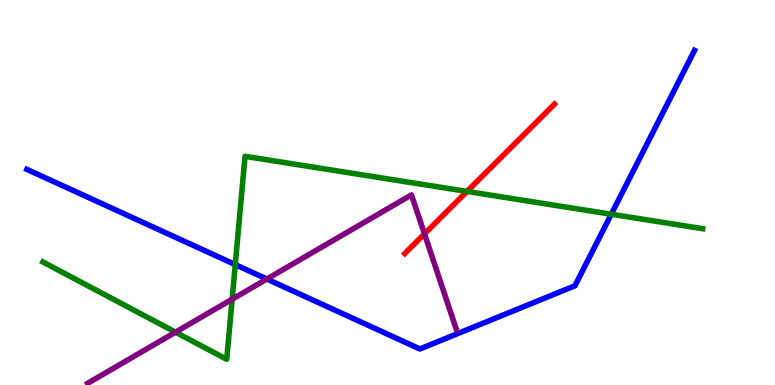[{'lines': ['blue', 'red'], 'intersections': []}, {'lines': ['green', 'red'], 'intersections': [{'x': 6.03, 'y': 5.03}]}, {'lines': ['purple', 'red'], 'intersections': [{'x': 5.48, 'y': 3.93}]}, {'lines': ['blue', 'green'], 'intersections': [{'x': 3.04, 'y': 3.13}, {'x': 7.89, 'y': 4.44}]}, {'lines': ['blue', 'purple'], 'intersections': [{'x': 3.44, 'y': 2.75}]}, {'lines': ['green', 'purple'], 'intersections': [{'x': 2.26, 'y': 1.37}, {'x': 3.0, 'y': 2.23}]}]